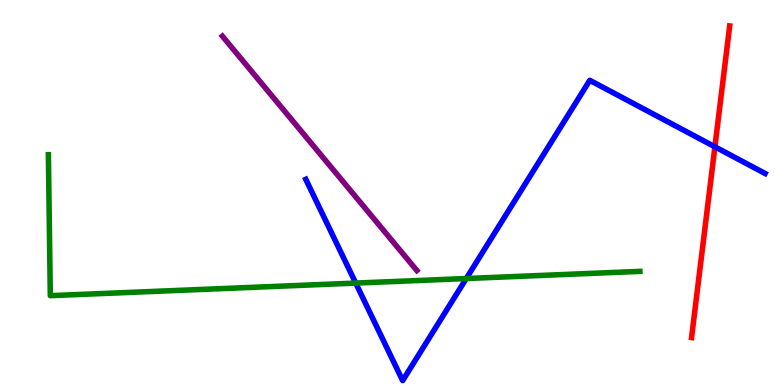[{'lines': ['blue', 'red'], 'intersections': [{'x': 9.22, 'y': 6.19}]}, {'lines': ['green', 'red'], 'intersections': []}, {'lines': ['purple', 'red'], 'intersections': []}, {'lines': ['blue', 'green'], 'intersections': [{'x': 4.59, 'y': 2.65}, {'x': 6.02, 'y': 2.77}]}, {'lines': ['blue', 'purple'], 'intersections': []}, {'lines': ['green', 'purple'], 'intersections': []}]